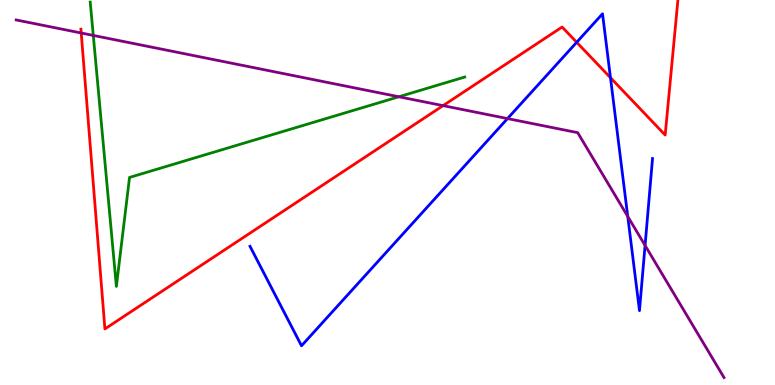[{'lines': ['blue', 'red'], 'intersections': [{'x': 7.44, 'y': 8.9}, {'x': 7.88, 'y': 7.98}]}, {'lines': ['green', 'red'], 'intersections': []}, {'lines': ['purple', 'red'], 'intersections': [{'x': 1.05, 'y': 9.14}, {'x': 5.72, 'y': 7.26}]}, {'lines': ['blue', 'green'], 'intersections': []}, {'lines': ['blue', 'purple'], 'intersections': [{'x': 6.55, 'y': 6.92}, {'x': 8.1, 'y': 4.38}, {'x': 8.32, 'y': 3.62}]}, {'lines': ['green', 'purple'], 'intersections': [{'x': 1.2, 'y': 9.08}, {'x': 5.15, 'y': 7.49}]}]